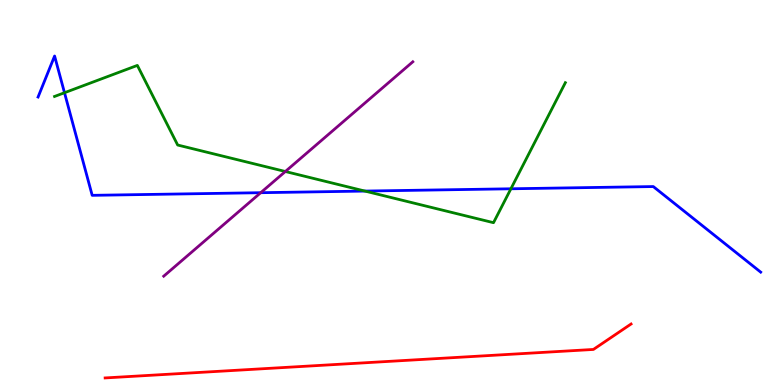[{'lines': ['blue', 'red'], 'intersections': []}, {'lines': ['green', 'red'], 'intersections': []}, {'lines': ['purple', 'red'], 'intersections': []}, {'lines': ['blue', 'green'], 'intersections': [{'x': 0.832, 'y': 7.59}, {'x': 4.71, 'y': 5.04}, {'x': 6.59, 'y': 5.1}]}, {'lines': ['blue', 'purple'], 'intersections': [{'x': 3.36, 'y': 4.99}]}, {'lines': ['green', 'purple'], 'intersections': [{'x': 3.68, 'y': 5.55}]}]